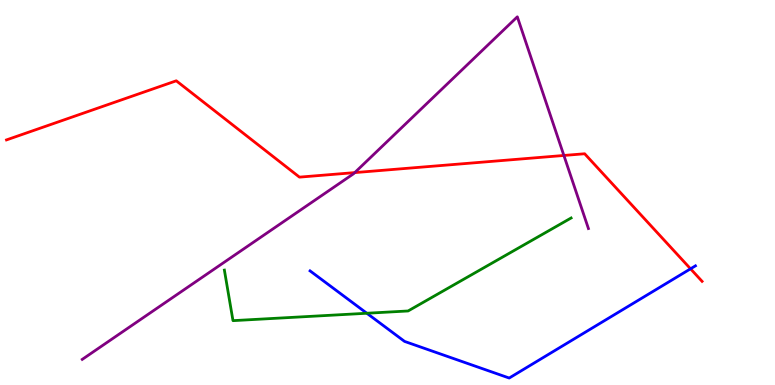[{'lines': ['blue', 'red'], 'intersections': [{'x': 8.91, 'y': 3.02}]}, {'lines': ['green', 'red'], 'intersections': []}, {'lines': ['purple', 'red'], 'intersections': [{'x': 4.58, 'y': 5.52}, {'x': 7.28, 'y': 5.96}]}, {'lines': ['blue', 'green'], 'intersections': [{'x': 4.73, 'y': 1.86}]}, {'lines': ['blue', 'purple'], 'intersections': []}, {'lines': ['green', 'purple'], 'intersections': []}]